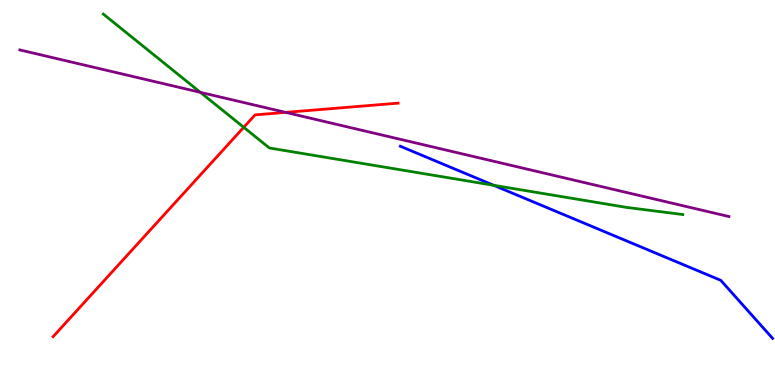[{'lines': ['blue', 'red'], 'intersections': []}, {'lines': ['green', 'red'], 'intersections': [{'x': 3.15, 'y': 6.69}]}, {'lines': ['purple', 'red'], 'intersections': [{'x': 3.69, 'y': 7.08}]}, {'lines': ['blue', 'green'], 'intersections': [{'x': 6.37, 'y': 5.19}]}, {'lines': ['blue', 'purple'], 'intersections': []}, {'lines': ['green', 'purple'], 'intersections': [{'x': 2.59, 'y': 7.6}]}]